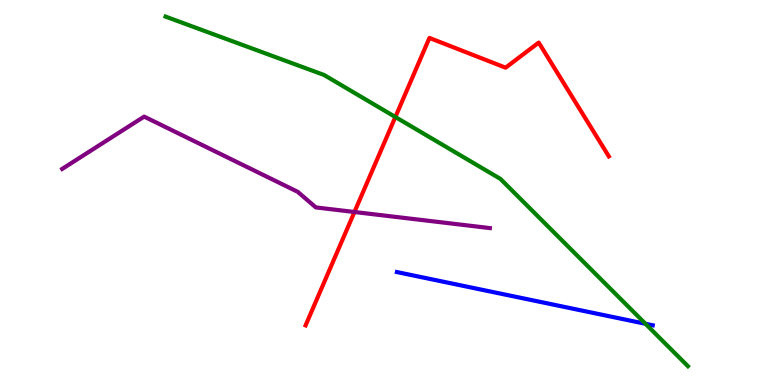[{'lines': ['blue', 'red'], 'intersections': []}, {'lines': ['green', 'red'], 'intersections': [{'x': 5.1, 'y': 6.96}]}, {'lines': ['purple', 'red'], 'intersections': [{'x': 4.57, 'y': 4.49}]}, {'lines': ['blue', 'green'], 'intersections': [{'x': 8.33, 'y': 1.59}]}, {'lines': ['blue', 'purple'], 'intersections': []}, {'lines': ['green', 'purple'], 'intersections': []}]